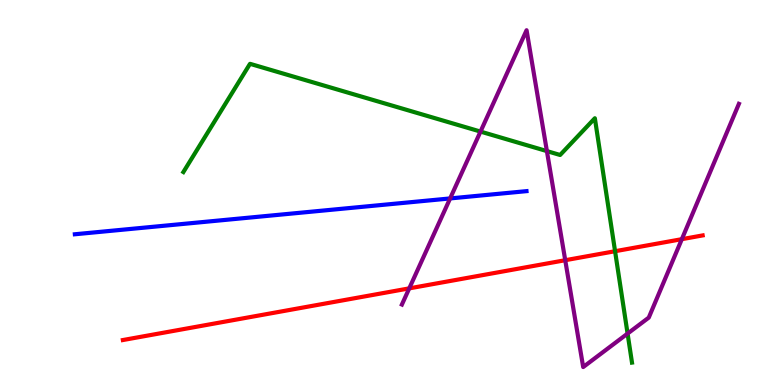[{'lines': ['blue', 'red'], 'intersections': []}, {'lines': ['green', 'red'], 'intersections': [{'x': 7.94, 'y': 3.47}]}, {'lines': ['purple', 'red'], 'intersections': [{'x': 5.28, 'y': 2.51}, {'x': 7.29, 'y': 3.24}, {'x': 8.8, 'y': 3.79}]}, {'lines': ['blue', 'green'], 'intersections': []}, {'lines': ['blue', 'purple'], 'intersections': [{'x': 5.81, 'y': 4.85}]}, {'lines': ['green', 'purple'], 'intersections': [{'x': 6.2, 'y': 6.58}, {'x': 7.06, 'y': 6.08}, {'x': 8.1, 'y': 1.34}]}]